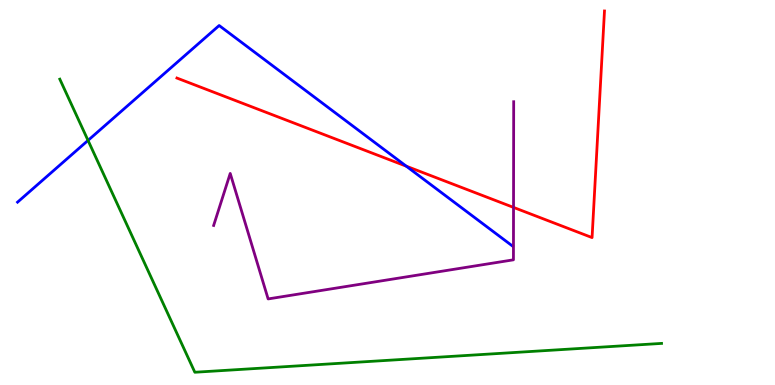[{'lines': ['blue', 'red'], 'intersections': [{'x': 5.24, 'y': 5.68}]}, {'lines': ['green', 'red'], 'intersections': []}, {'lines': ['purple', 'red'], 'intersections': [{'x': 6.63, 'y': 4.61}]}, {'lines': ['blue', 'green'], 'intersections': [{'x': 1.14, 'y': 6.35}]}, {'lines': ['blue', 'purple'], 'intersections': []}, {'lines': ['green', 'purple'], 'intersections': []}]